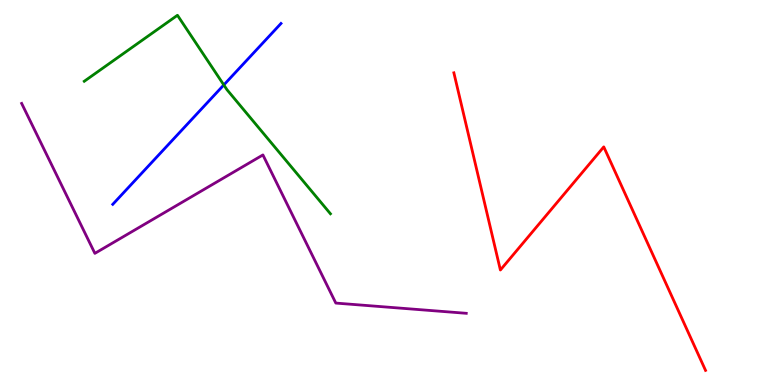[{'lines': ['blue', 'red'], 'intersections': []}, {'lines': ['green', 'red'], 'intersections': []}, {'lines': ['purple', 'red'], 'intersections': []}, {'lines': ['blue', 'green'], 'intersections': [{'x': 2.89, 'y': 7.79}]}, {'lines': ['blue', 'purple'], 'intersections': []}, {'lines': ['green', 'purple'], 'intersections': []}]